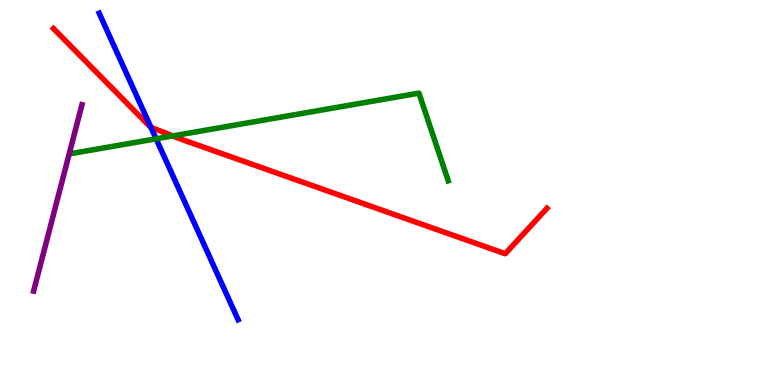[{'lines': ['blue', 'red'], 'intersections': [{'x': 1.95, 'y': 6.69}]}, {'lines': ['green', 'red'], 'intersections': [{'x': 2.23, 'y': 6.47}]}, {'lines': ['purple', 'red'], 'intersections': []}, {'lines': ['blue', 'green'], 'intersections': [{'x': 2.01, 'y': 6.39}]}, {'lines': ['blue', 'purple'], 'intersections': []}, {'lines': ['green', 'purple'], 'intersections': []}]